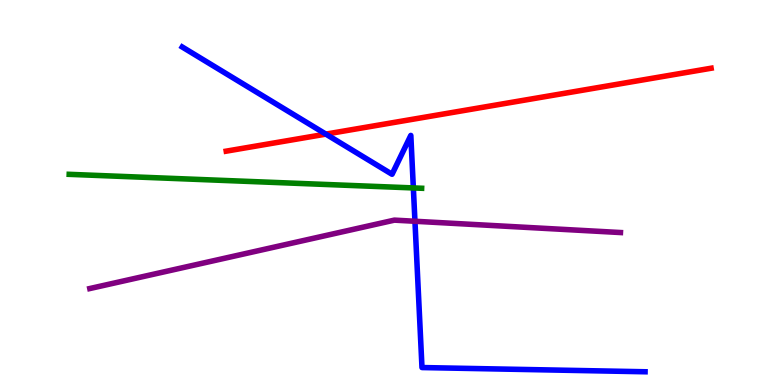[{'lines': ['blue', 'red'], 'intersections': [{'x': 4.2, 'y': 6.52}]}, {'lines': ['green', 'red'], 'intersections': []}, {'lines': ['purple', 'red'], 'intersections': []}, {'lines': ['blue', 'green'], 'intersections': [{'x': 5.33, 'y': 5.12}]}, {'lines': ['blue', 'purple'], 'intersections': [{'x': 5.35, 'y': 4.25}]}, {'lines': ['green', 'purple'], 'intersections': []}]